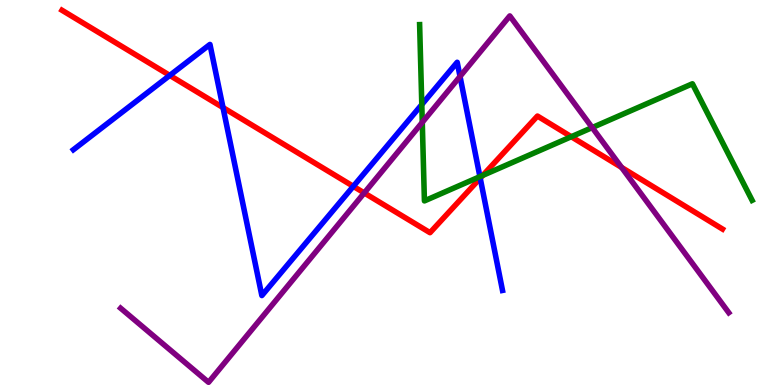[{'lines': ['blue', 'red'], 'intersections': [{'x': 2.19, 'y': 8.04}, {'x': 2.88, 'y': 7.21}, {'x': 4.56, 'y': 5.16}, {'x': 6.2, 'y': 5.37}]}, {'lines': ['green', 'red'], 'intersections': [{'x': 6.23, 'y': 5.44}, {'x': 7.37, 'y': 6.45}]}, {'lines': ['purple', 'red'], 'intersections': [{'x': 4.7, 'y': 4.99}, {'x': 8.02, 'y': 5.65}]}, {'lines': ['blue', 'green'], 'intersections': [{'x': 5.44, 'y': 7.28}, {'x': 6.19, 'y': 5.41}]}, {'lines': ['blue', 'purple'], 'intersections': [{'x': 5.94, 'y': 8.01}]}, {'lines': ['green', 'purple'], 'intersections': [{'x': 5.45, 'y': 6.82}, {'x': 7.64, 'y': 6.69}]}]